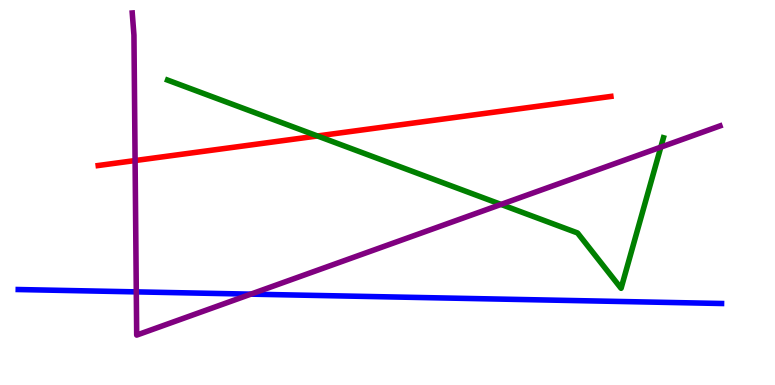[{'lines': ['blue', 'red'], 'intersections': []}, {'lines': ['green', 'red'], 'intersections': [{'x': 4.1, 'y': 6.47}]}, {'lines': ['purple', 'red'], 'intersections': [{'x': 1.74, 'y': 5.83}]}, {'lines': ['blue', 'green'], 'intersections': []}, {'lines': ['blue', 'purple'], 'intersections': [{'x': 1.76, 'y': 2.42}, {'x': 3.24, 'y': 2.36}]}, {'lines': ['green', 'purple'], 'intersections': [{'x': 6.47, 'y': 4.69}, {'x': 8.53, 'y': 6.18}]}]